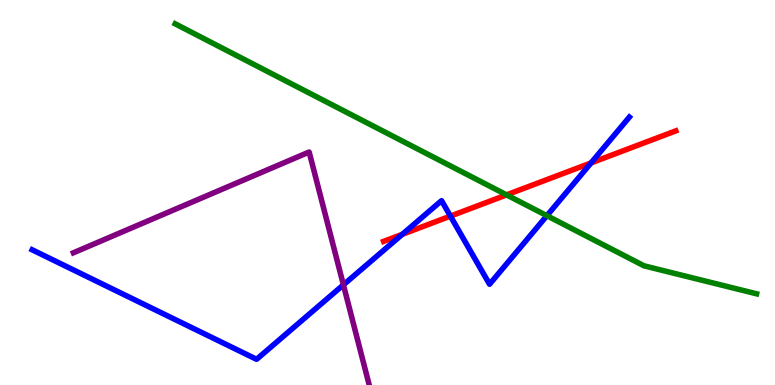[{'lines': ['blue', 'red'], 'intersections': [{'x': 5.19, 'y': 3.91}, {'x': 5.81, 'y': 4.39}, {'x': 7.63, 'y': 5.77}]}, {'lines': ['green', 'red'], 'intersections': [{'x': 6.54, 'y': 4.94}]}, {'lines': ['purple', 'red'], 'intersections': []}, {'lines': ['blue', 'green'], 'intersections': [{'x': 7.06, 'y': 4.4}]}, {'lines': ['blue', 'purple'], 'intersections': [{'x': 4.43, 'y': 2.6}]}, {'lines': ['green', 'purple'], 'intersections': []}]